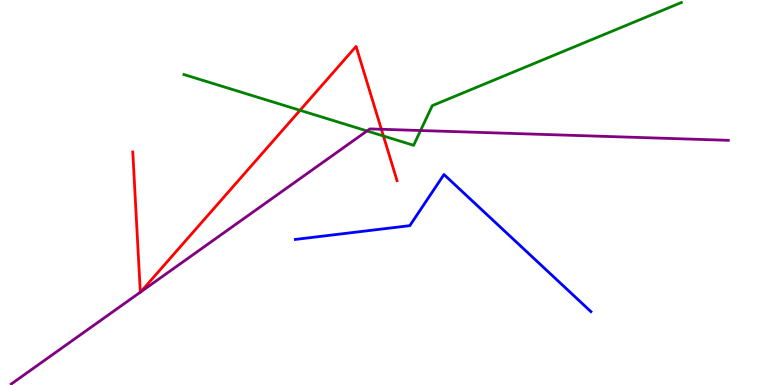[{'lines': ['blue', 'red'], 'intersections': []}, {'lines': ['green', 'red'], 'intersections': [{'x': 3.87, 'y': 7.13}, {'x': 4.95, 'y': 6.47}]}, {'lines': ['purple', 'red'], 'intersections': [{'x': 1.81, 'y': 2.41}, {'x': 1.82, 'y': 2.42}, {'x': 4.92, 'y': 6.64}]}, {'lines': ['blue', 'green'], 'intersections': []}, {'lines': ['blue', 'purple'], 'intersections': []}, {'lines': ['green', 'purple'], 'intersections': [{'x': 4.74, 'y': 6.6}, {'x': 5.43, 'y': 6.61}]}]